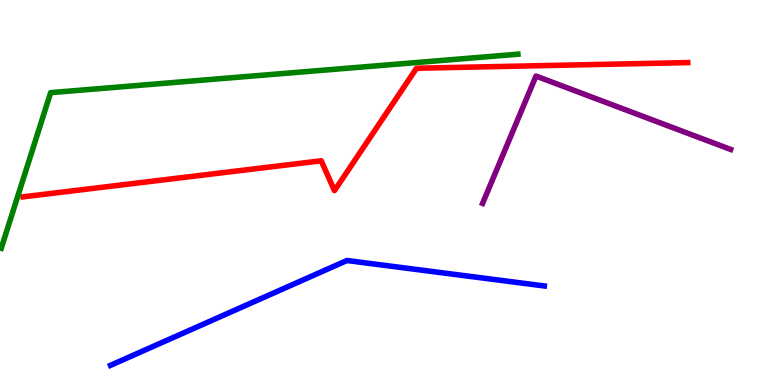[{'lines': ['blue', 'red'], 'intersections': []}, {'lines': ['green', 'red'], 'intersections': []}, {'lines': ['purple', 'red'], 'intersections': []}, {'lines': ['blue', 'green'], 'intersections': []}, {'lines': ['blue', 'purple'], 'intersections': []}, {'lines': ['green', 'purple'], 'intersections': []}]